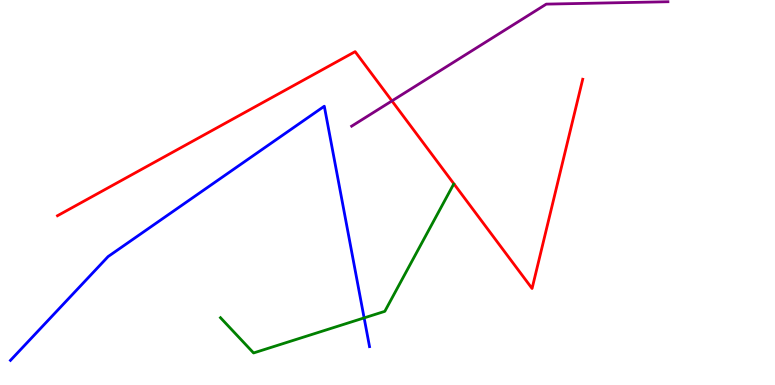[{'lines': ['blue', 'red'], 'intersections': []}, {'lines': ['green', 'red'], 'intersections': []}, {'lines': ['purple', 'red'], 'intersections': [{'x': 5.06, 'y': 7.38}]}, {'lines': ['blue', 'green'], 'intersections': [{'x': 4.7, 'y': 1.74}]}, {'lines': ['blue', 'purple'], 'intersections': []}, {'lines': ['green', 'purple'], 'intersections': []}]